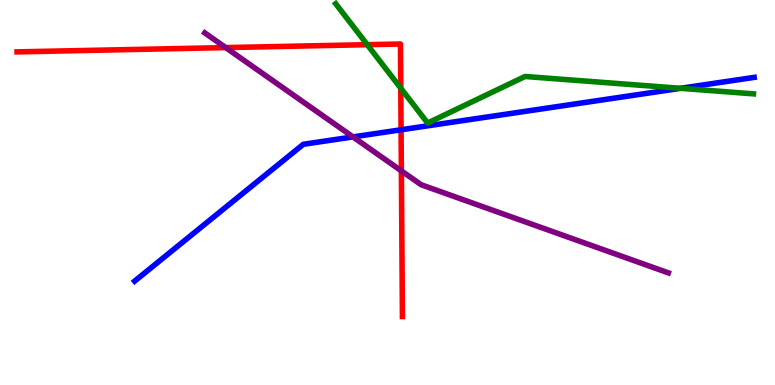[{'lines': ['blue', 'red'], 'intersections': [{'x': 5.18, 'y': 6.63}]}, {'lines': ['green', 'red'], 'intersections': [{'x': 4.74, 'y': 8.84}, {'x': 5.17, 'y': 7.71}]}, {'lines': ['purple', 'red'], 'intersections': [{'x': 2.91, 'y': 8.76}, {'x': 5.18, 'y': 5.56}]}, {'lines': ['blue', 'green'], 'intersections': [{'x': 8.78, 'y': 7.71}]}, {'lines': ['blue', 'purple'], 'intersections': [{'x': 4.55, 'y': 6.44}]}, {'lines': ['green', 'purple'], 'intersections': []}]